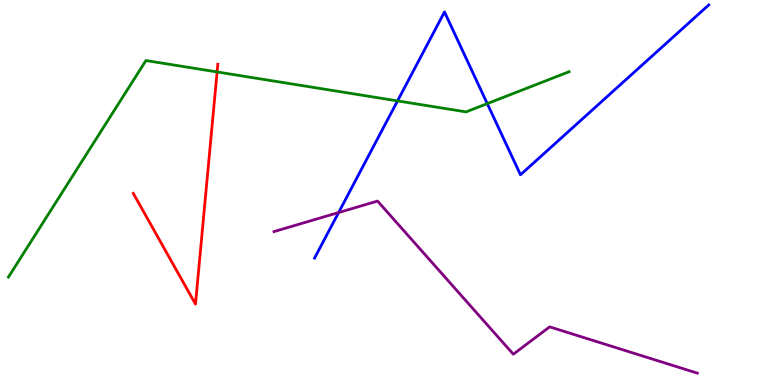[{'lines': ['blue', 'red'], 'intersections': []}, {'lines': ['green', 'red'], 'intersections': [{'x': 2.8, 'y': 8.13}]}, {'lines': ['purple', 'red'], 'intersections': []}, {'lines': ['blue', 'green'], 'intersections': [{'x': 5.13, 'y': 7.38}, {'x': 6.29, 'y': 7.31}]}, {'lines': ['blue', 'purple'], 'intersections': [{'x': 4.37, 'y': 4.48}]}, {'lines': ['green', 'purple'], 'intersections': []}]